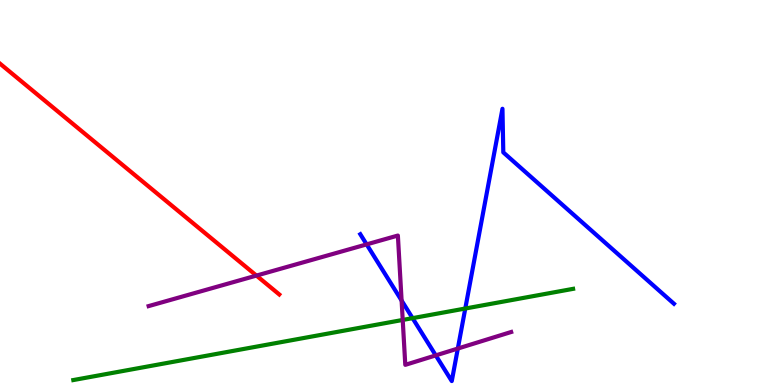[{'lines': ['blue', 'red'], 'intersections': []}, {'lines': ['green', 'red'], 'intersections': []}, {'lines': ['purple', 'red'], 'intersections': [{'x': 3.31, 'y': 2.84}]}, {'lines': ['blue', 'green'], 'intersections': [{'x': 5.32, 'y': 1.74}, {'x': 6.0, 'y': 1.99}]}, {'lines': ['blue', 'purple'], 'intersections': [{'x': 4.73, 'y': 3.65}, {'x': 5.18, 'y': 2.19}, {'x': 5.62, 'y': 0.769}, {'x': 5.91, 'y': 0.947}]}, {'lines': ['green', 'purple'], 'intersections': [{'x': 5.2, 'y': 1.69}]}]